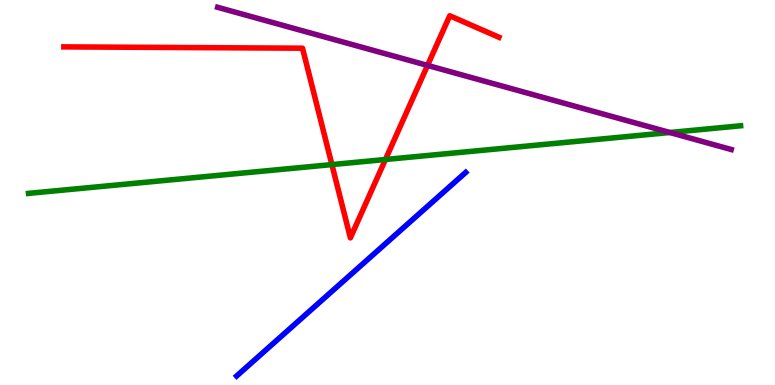[{'lines': ['blue', 'red'], 'intersections': []}, {'lines': ['green', 'red'], 'intersections': [{'x': 4.28, 'y': 5.73}, {'x': 4.97, 'y': 5.86}]}, {'lines': ['purple', 'red'], 'intersections': [{'x': 5.52, 'y': 8.3}]}, {'lines': ['blue', 'green'], 'intersections': []}, {'lines': ['blue', 'purple'], 'intersections': []}, {'lines': ['green', 'purple'], 'intersections': [{'x': 8.64, 'y': 6.56}]}]